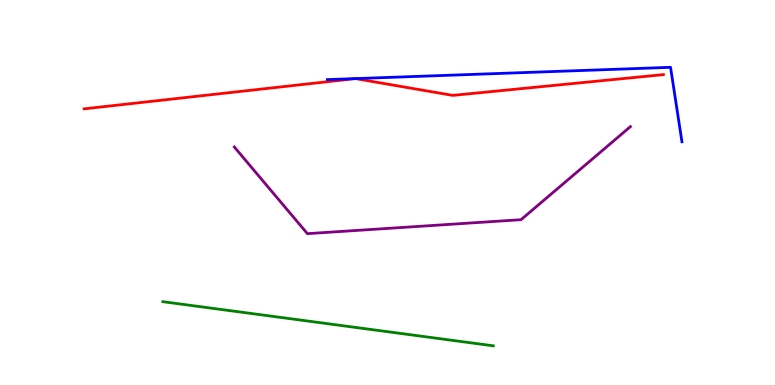[{'lines': ['blue', 'red'], 'intersections': [{'x': 4.58, 'y': 7.96}, {'x': 4.59, 'y': 7.96}]}, {'lines': ['green', 'red'], 'intersections': []}, {'lines': ['purple', 'red'], 'intersections': []}, {'lines': ['blue', 'green'], 'intersections': []}, {'lines': ['blue', 'purple'], 'intersections': []}, {'lines': ['green', 'purple'], 'intersections': []}]